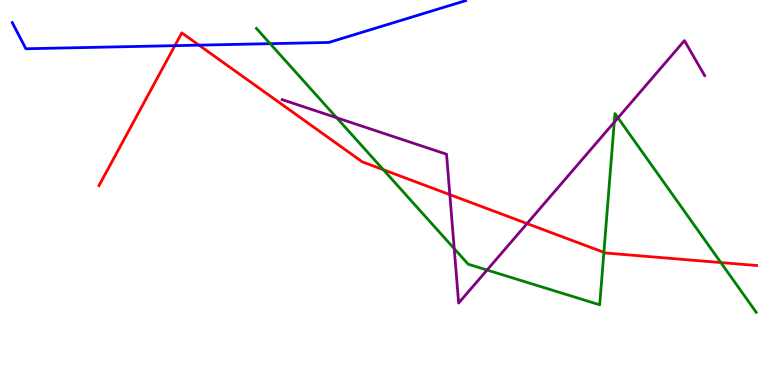[{'lines': ['blue', 'red'], 'intersections': [{'x': 2.26, 'y': 8.81}, {'x': 2.57, 'y': 8.83}]}, {'lines': ['green', 'red'], 'intersections': [{'x': 4.95, 'y': 5.59}, {'x': 7.79, 'y': 3.45}, {'x': 9.3, 'y': 3.18}]}, {'lines': ['purple', 'red'], 'intersections': [{'x': 5.8, 'y': 4.94}, {'x': 6.8, 'y': 4.19}]}, {'lines': ['blue', 'green'], 'intersections': [{'x': 3.49, 'y': 8.87}]}, {'lines': ['blue', 'purple'], 'intersections': []}, {'lines': ['green', 'purple'], 'intersections': [{'x': 4.34, 'y': 6.94}, {'x': 5.86, 'y': 3.54}, {'x': 6.28, 'y': 2.99}, {'x': 7.93, 'y': 6.83}, {'x': 7.97, 'y': 6.94}]}]